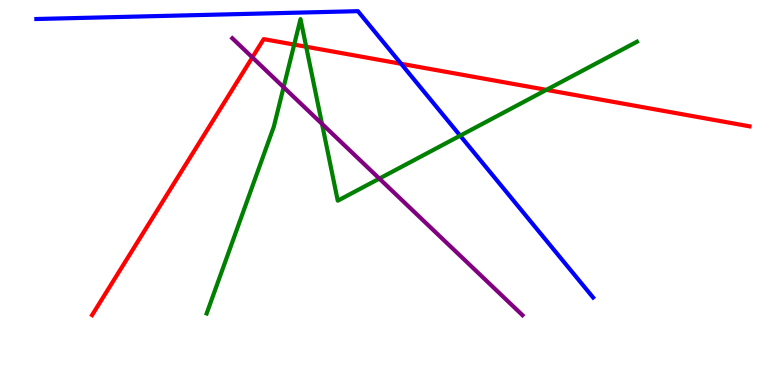[{'lines': ['blue', 'red'], 'intersections': [{'x': 5.18, 'y': 8.34}]}, {'lines': ['green', 'red'], 'intersections': [{'x': 3.8, 'y': 8.84}, {'x': 3.95, 'y': 8.79}, {'x': 7.05, 'y': 7.67}]}, {'lines': ['purple', 'red'], 'intersections': [{'x': 3.26, 'y': 8.51}]}, {'lines': ['blue', 'green'], 'intersections': [{'x': 5.94, 'y': 6.48}]}, {'lines': ['blue', 'purple'], 'intersections': []}, {'lines': ['green', 'purple'], 'intersections': [{'x': 3.66, 'y': 7.73}, {'x': 4.15, 'y': 6.78}, {'x': 4.89, 'y': 5.36}]}]